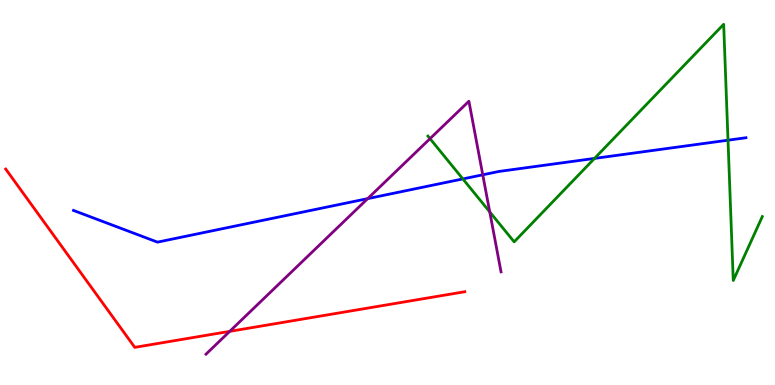[{'lines': ['blue', 'red'], 'intersections': []}, {'lines': ['green', 'red'], 'intersections': []}, {'lines': ['purple', 'red'], 'intersections': [{'x': 2.96, 'y': 1.39}]}, {'lines': ['blue', 'green'], 'intersections': [{'x': 5.97, 'y': 5.35}, {'x': 7.67, 'y': 5.89}, {'x': 9.39, 'y': 6.36}]}, {'lines': ['blue', 'purple'], 'intersections': [{'x': 4.74, 'y': 4.84}, {'x': 6.23, 'y': 5.46}]}, {'lines': ['green', 'purple'], 'intersections': [{'x': 5.55, 'y': 6.4}, {'x': 6.32, 'y': 4.5}]}]